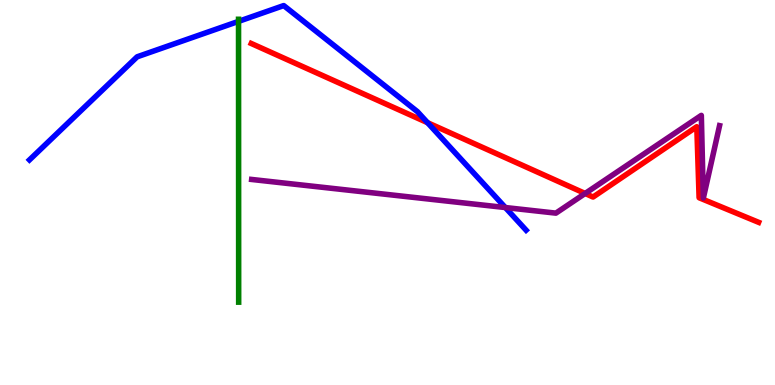[{'lines': ['blue', 'red'], 'intersections': [{'x': 5.52, 'y': 6.81}]}, {'lines': ['green', 'red'], 'intersections': []}, {'lines': ['purple', 'red'], 'intersections': [{'x': 7.55, 'y': 4.97}]}, {'lines': ['blue', 'green'], 'intersections': [{'x': 3.08, 'y': 9.44}]}, {'lines': ['blue', 'purple'], 'intersections': [{'x': 6.52, 'y': 4.61}]}, {'lines': ['green', 'purple'], 'intersections': []}]